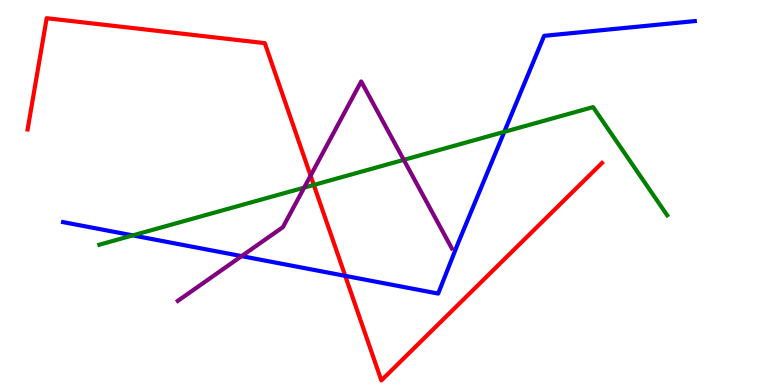[{'lines': ['blue', 'red'], 'intersections': [{'x': 4.45, 'y': 2.83}]}, {'lines': ['green', 'red'], 'intersections': [{'x': 4.05, 'y': 5.2}]}, {'lines': ['purple', 'red'], 'intersections': [{'x': 4.01, 'y': 5.44}]}, {'lines': ['blue', 'green'], 'intersections': [{'x': 1.71, 'y': 3.89}, {'x': 6.51, 'y': 6.58}]}, {'lines': ['blue', 'purple'], 'intersections': [{'x': 3.12, 'y': 3.35}]}, {'lines': ['green', 'purple'], 'intersections': [{'x': 3.92, 'y': 5.13}, {'x': 5.21, 'y': 5.85}]}]